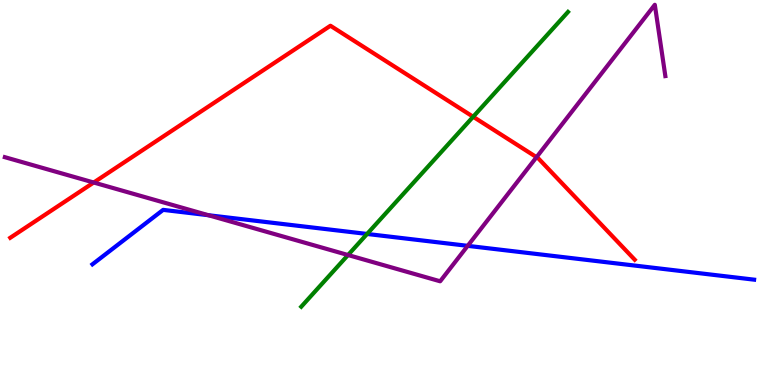[{'lines': ['blue', 'red'], 'intersections': []}, {'lines': ['green', 'red'], 'intersections': [{'x': 6.11, 'y': 6.97}]}, {'lines': ['purple', 'red'], 'intersections': [{'x': 1.21, 'y': 5.26}, {'x': 6.92, 'y': 5.92}]}, {'lines': ['blue', 'green'], 'intersections': [{'x': 4.74, 'y': 3.92}]}, {'lines': ['blue', 'purple'], 'intersections': [{'x': 2.69, 'y': 4.41}, {'x': 6.03, 'y': 3.61}]}, {'lines': ['green', 'purple'], 'intersections': [{'x': 4.49, 'y': 3.38}]}]